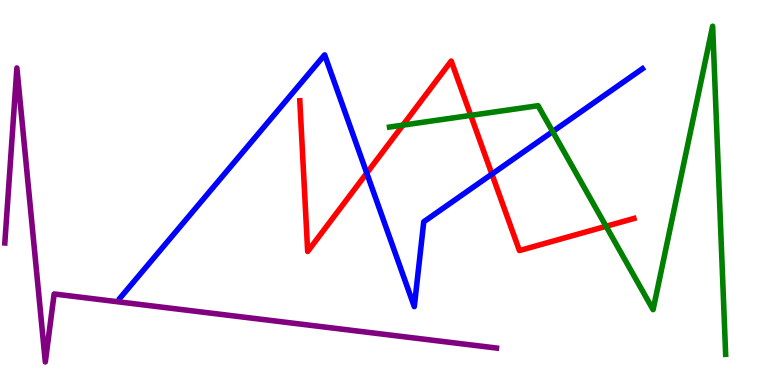[{'lines': ['blue', 'red'], 'intersections': [{'x': 4.73, 'y': 5.5}, {'x': 6.35, 'y': 5.48}]}, {'lines': ['green', 'red'], 'intersections': [{'x': 5.2, 'y': 6.75}, {'x': 6.07, 'y': 7.0}, {'x': 7.82, 'y': 4.12}]}, {'lines': ['purple', 'red'], 'intersections': []}, {'lines': ['blue', 'green'], 'intersections': [{'x': 7.13, 'y': 6.58}]}, {'lines': ['blue', 'purple'], 'intersections': []}, {'lines': ['green', 'purple'], 'intersections': []}]